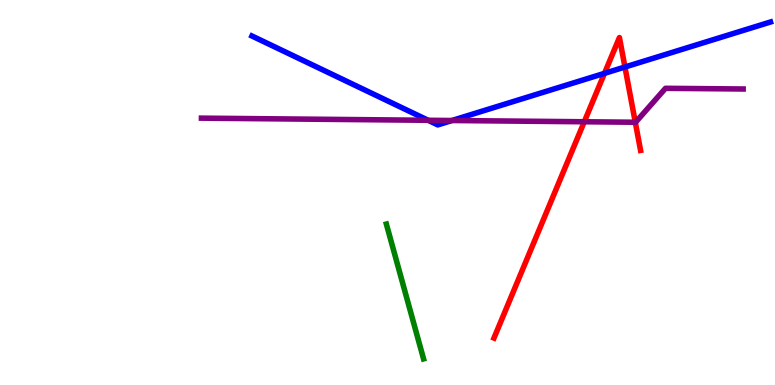[{'lines': ['blue', 'red'], 'intersections': [{'x': 7.8, 'y': 8.1}, {'x': 8.06, 'y': 8.26}]}, {'lines': ['green', 'red'], 'intersections': []}, {'lines': ['purple', 'red'], 'intersections': [{'x': 7.54, 'y': 6.84}, {'x': 8.2, 'y': 6.82}]}, {'lines': ['blue', 'green'], 'intersections': []}, {'lines': ['blue', 'purple'], 'intersections': [{'x': 5.52, 'y': 6.88}, {'x': 5.83, 'y': 6.87}]}, {'lines': ['green', 'purple'], 'intersections': []}]